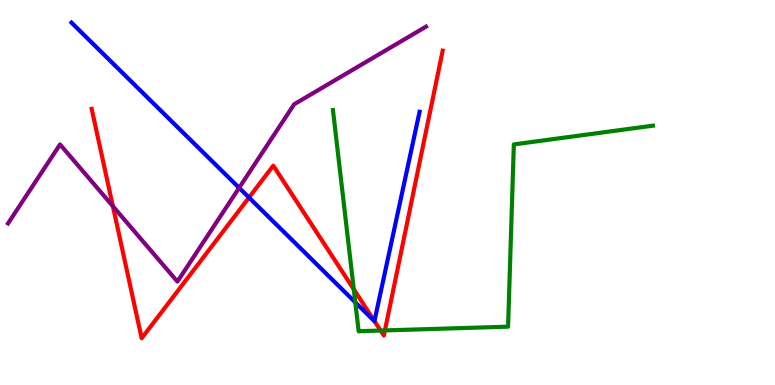[{'lines': ['blue', 'red'], 'intersections': [{'x': 3.21, 'y': 4.87}, {'x': 4.83, 'y': 1.66}]}, {'lines': ['green', 'red'], 'intersections': [{'x': 4.57, 'y': 2.48}, {'x': 4.91, 'y': 1.41}, {'x': 4.97, 'y': 1.42}]}, {'lines': ['purple', 'red'], 'intersections': [{'x': 1.46, 'y': 4.64}]}, {'lines': ['blue', 'green'], 'intersections': [{'x': 4.58, 'y': 2.15}]}, {'lines': ['blue', 'purple'], 'intersections': [{'x': 3.09, 'y': 5.12}]}, {'lines': ['green', 'purple'], 'intersections': []}]